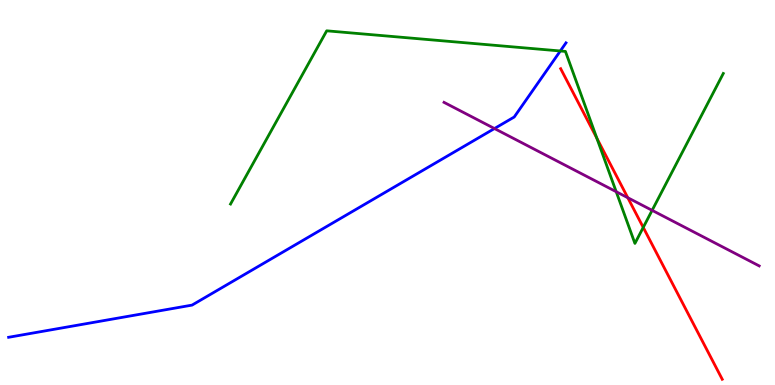[{'lines': ['blue', 'red'], 'intersections': []}, {'lines': ['green', 'red'], 'intersections': [{'x': 7.7, 'y': 6.41}, {'x': 8.3, 'y': 4.09}]}, {'lines': ['purple', 'red'], 'intersections': [{'x': 8.1, 'y': 4.86}]}, {'lines': ['blue', 'green'], 'intersections': [{'x': 7.23, 'y': 8.68}]}, {'lines': ['blue', 'purple'], 'intersections': [{'x': 6.38, 'y': 6.66}]}, {'lines': ['green', 'purple'], 'intersections': [{'x': 7.95, 'y': 5.02}, {'x': 8.41, 'y': 4.54}]}]